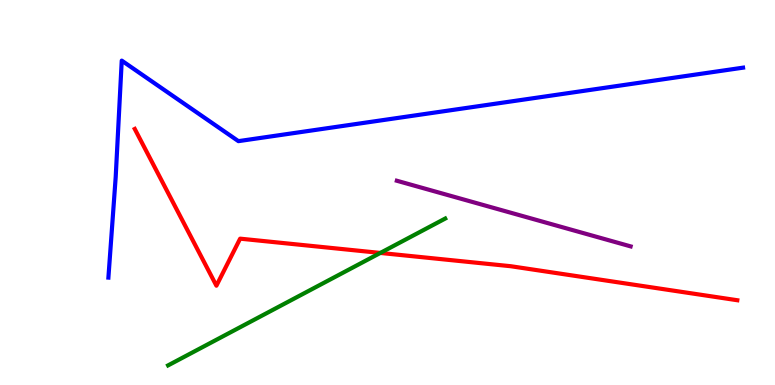[{'lines': ['blue', 'red'], 'intersections': []}, {'lines': ['green', 'red'], 'intersections': [{'x': 4.91, 'y': 3.43}]}, {'lines': ['purple', 'red'], 'intersections': []}, {'lines': ['blue', 'green'], 'intersections': []}, {'lines': ['blue', 'purple'], 'intersections': []}, {'lines': ['green', 'purple'], 'intersections': []}]